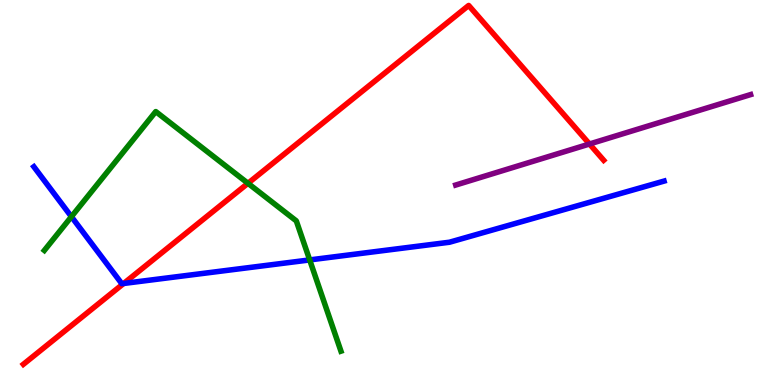[{'lines': ['blue', 'red'], 'intersections': [{'x': 1.6, 'y': 2.64}]}, {'lines': ['green', 'red'], 'intersections': [{'x': 3.2, 'y': 5.24}]}, {'lines': ['purple', 'red'], 'intersections': [{'x': 7.61, 'y': 6.26}]}, {'lines': ['blue', 'green'], 'intersections': [{'x': 0.921, 'y': 4.37}, {'x': 4.0, 'y': 3.25}]}, {'lines': ['blue', 'purple'], 'intersections': []}, {'lines': ['green', 'purple'], 'intersections': []}]